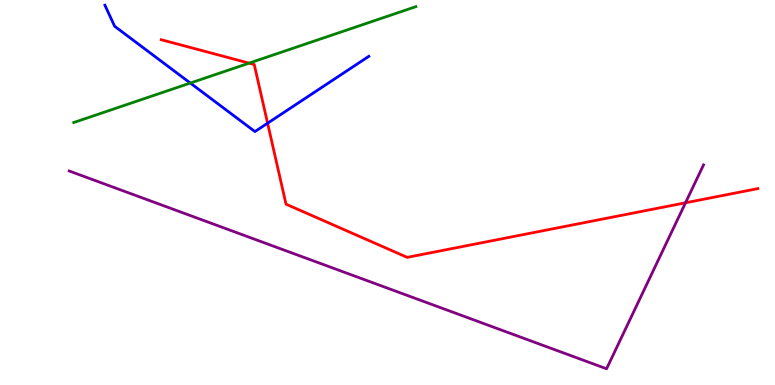[{'lines': ['blue', 'red'], 'intersections': [{'x': 3.45, 'y': 6.8}]}, {'lines': ['green', 'red'], 'intersections': [{'x': 3.21, 'y': 8.36}]}, {'lines': ['purple', 'red'], 'intersections': [{'x': 8.85, 'y': 4.73}]}, {'lines': ['blue', 'green'], 'intersections': [{'x': 2.46, 'y': 7.84}]}, {'lines': ['blue', 'purple'], 'intersections': []}, {'lines': ['green', 'purple'], 'intersections': []}]